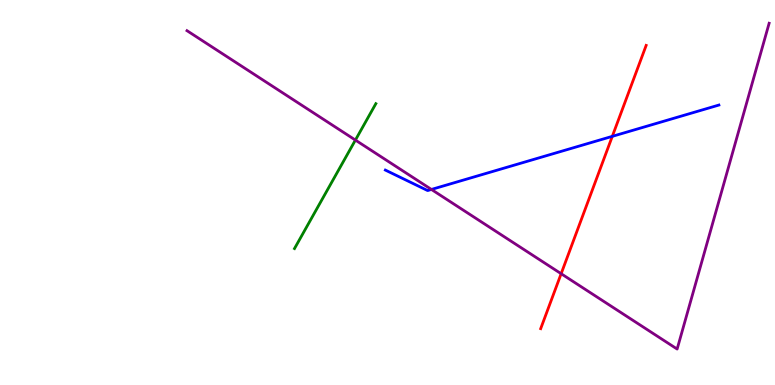[{'lines': ['blue', 'red'], 'intersections': [{'x': 7.9, 'y': 6.46}]}, {'lines': ['green', 'red'], 'intersections': []}, {'lines': ['purple', 'red'], 'intersections': [{'x': 7.24, 'y': 2.89}]}, {'lines': ['blue', 'green'], 'intersections': []}, {'lines': ['blue', 'purple'], 'intersections': [{'x': 5.57, 'y': 5.08}]}, {'lines': ['green', 'purple'], 'intersections': [{'x': 4.59, 'y': 6.36}]}]